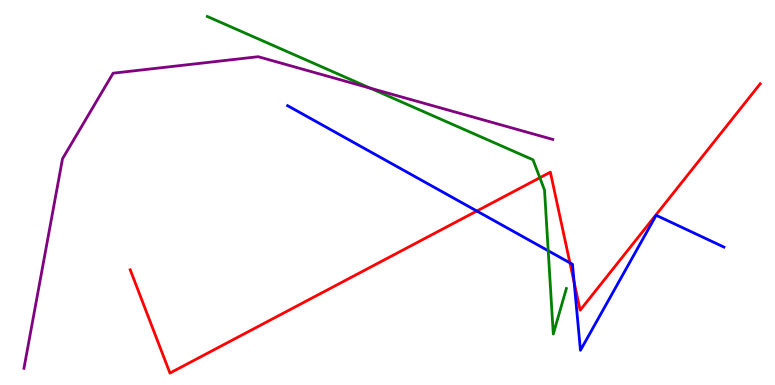[{'lines': ['blue', 'red'], 'intersections': [{'x': 6.15, 'y': 4.52}, {'x': 7.35, 'y': 3.17}, {'x': 7.41, 'y': 2.67}]}, {'lines': ['green', 'red'], 'intersections': [{'x': 6.97, 'y': 5.38}]}, {'lines': ['purple', 'red'], 'intersections': []}, {'lines': ['blue', 'green'], 'intersections': [{'x': 7.07, 'y': 3.49}]}, {'lines': ['blue', 'purple'], 'intersections': []}, {'lines': ['green', 'purple'], 'intersections': [{'x': 4.78, 'y': 7.71}]}]